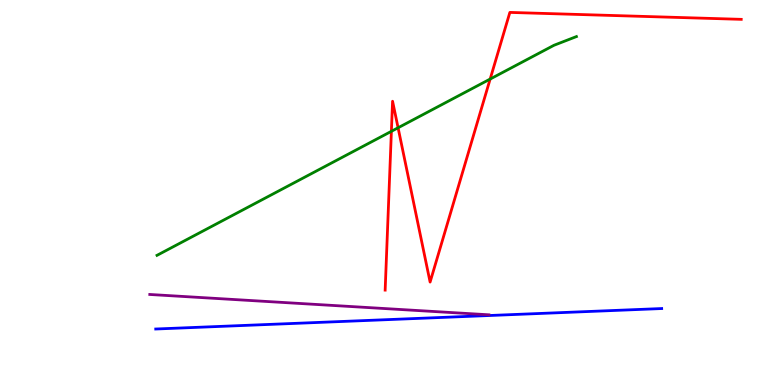[{'lines': ['blue', 'red'], 'intersections': []}, {'lines': ['green', 'red'], 'intersections': [{'x': 5.05, 'y': 6.59}, {'x': 5.14, 'y': 6.68}, {'x': 6.32, 'y': 7.95}]}, {'lines': ['purple', 'red'], 'intersections': []}, {'lines': ['blue', 'green'], 'intersections': []}, {'lines': ['blue', 'purple'], 'intersections': []}, {'lines': ['green', 'purple'], 'intersections': []}]